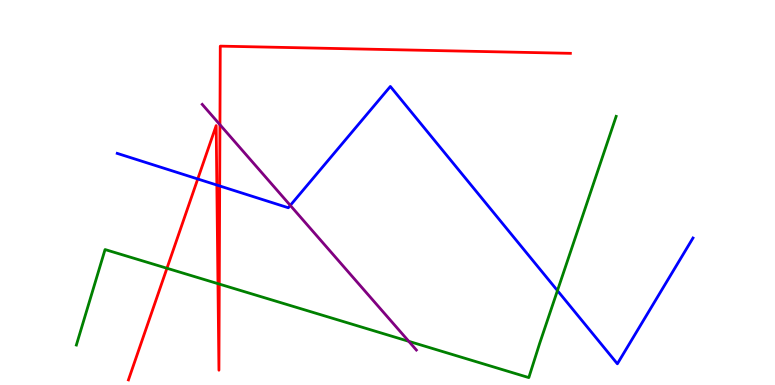[{'lines': ['blue', 'red'], 'intersections': [{'x': 2.55, 'y': 5.35}, {'x': 2.8, 'y': 5.19}, {'x': 2.83, 'y': 5.17}]}, {'lines': ['green', 'red'], 'intersections': [{'x': 2.15, 'y': 3.03}, {'x': 2.81, 'y': 2.63}, {'x': 2.83, 'y': 2.62}]}, {'lines': ['purple', 'red'], 'intersections': [{'x': 2.84, 'y': 6.76}]}, {'lines': ['blue', 'green'], 'intersections': [{'x': 7.19, 'y': 2.45}]}, {'lines': ['blue', 'purple'], 'intersections': [{'x': 3.75, 'y': 4.67}]}, {'lines': ['green', 'purple'], 'intersections': [{'x': 5.27, 'y': 1.13}]}]